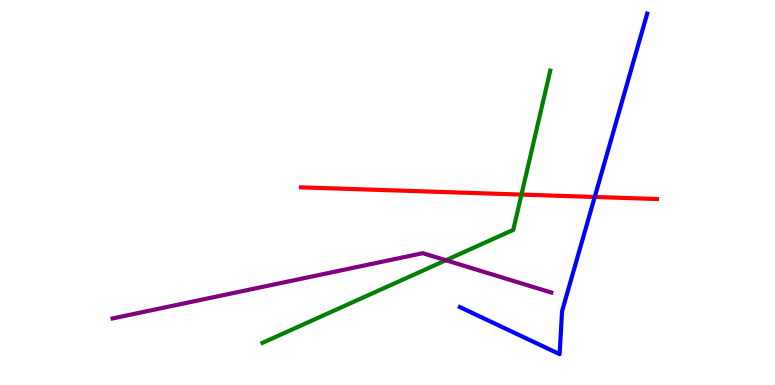[{'lines': ['blue', 'red'], 'intersections': [{'x': 7.67, 'y': 4.88}]}, {'lines': ['green', 'red'], 'intersections': [{'x': 6.73, 'y': 4.95}]}, {'lines': ['purple', 'red'], 'intersections': []}, {'lines': ['blue', 'green'], 'intersections': []}, {'lines': ['blue', 'purple'], 'intersections': []}, {'lines': ['green', 'purple'], 'intersections': [{'x': 5.75, 'y': 3.24}]}]